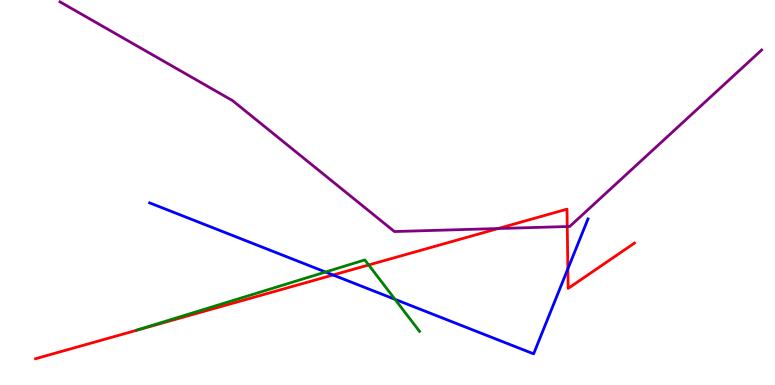[{'lines': ['blue', 'red'], 'intersections': [{'x': 4.3, 'y': 2.86}, {'x': 7.33, 'y': 3.02}]}, {'lines': ['green', 'red'], 'intersections': [{'x': 4.76, 'y': 3.12}]}, {'lines': ['purple', 'red'], 'intersections': [{'x': 6.43, 'y': 4.06}, {'x': 7.32, 'y': 4.12}]}, {'lines': ['blue', 'green'], 'intersections': [{'x': 4.2, 'y': 2.93}, {'x': 5.1, 'y': 2.22}]}, {'lines': ['blue', 'purple'], 'intersections': []}, {'lines': ['green', 'purple'], 'intersections': []}]